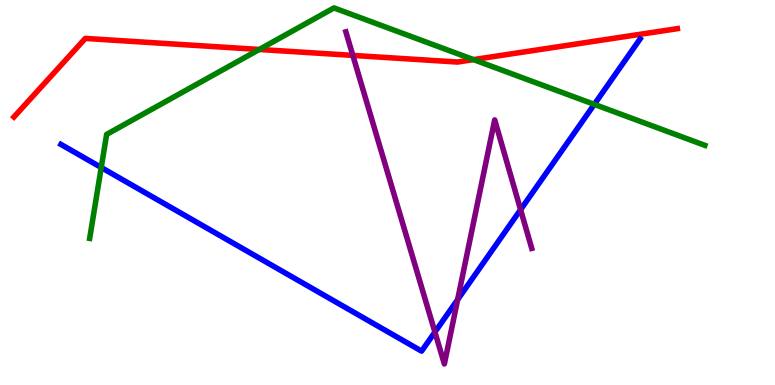[{'lines': ['blue', 'red'], 'intersections': []}, {'lines': ['green', 'red'], 'intersections': [{'x': 3.35, 'y': 8.72}, {'x': 6.11, 'y': 8.45}]}, {'lines': ['purple', 'red'], 'intersections': [{'x': 4.55, 'y': 8.56}]}, {'lines': ['blue', 'green'], 'intersections': [{'x': 1.31, 'y': 5.65}, {'x': 7.67, 'y': 7.29}]}, {'lines': ['blue', 'purple'], 'intersections': [{'x': 5.61, 'y': 1.37}, {'x': 5.91, 'y': 2.22}, {'x': 6.72, 'y': 4.55}]}, {'lines': ['green', 'purple'], 'intersections': []}]